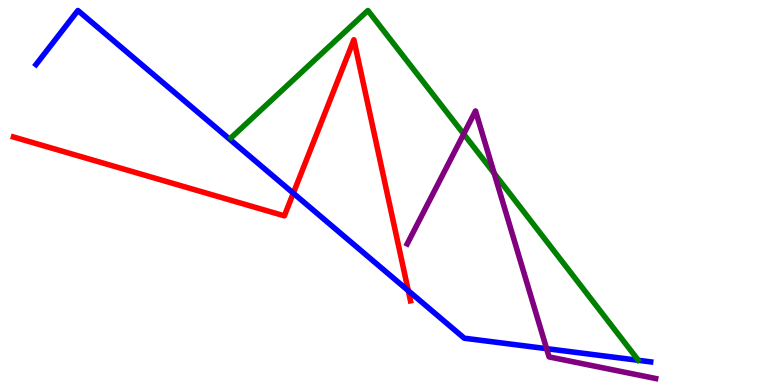[{'lines': ['blue', 'red'], 'intersections': [{'x': 3.78, 'y': 4.98}, {'x': 5.27, 'y': 2.45}]}, {'lines': ['green', 'red'], 'intersections': []}, {'lines': ['purple', 'red'], 'intersections': []}, {'lines': ['blue', 'green'], 'intersections': []}, {'lines': ['blue', 'purple'], 'intersections': [{'x': 7.05, 'y': 0.944}]}, {'lines': ['green', 'purple'], 'intersections': [{'x': 5.98, 'y': 6.52}, {'x': 6.38, 'y': 5.5}]}]